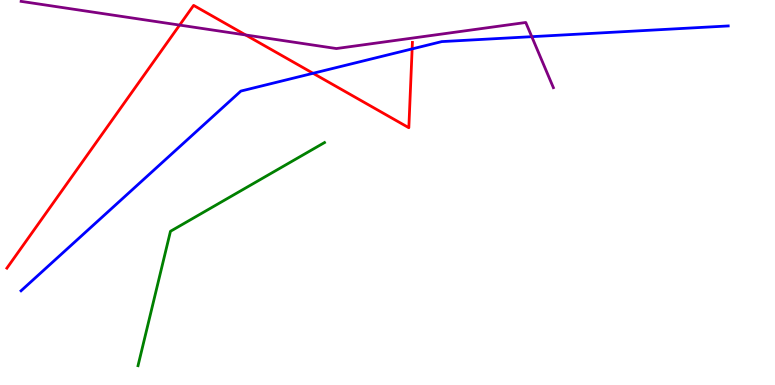[{'lines': ['blue', 'red'], 'intersections': [{'x': 4.04, 'y': 8.1}, {'x': 5.32, 'y': 8.73}]}, {'lines': ['green', 'red'], 'intersections': []}, {'lines': ['purple', 'red'], 'intersections': [{'x': 2.32, 'y': 9.35}, {'x': 3.17, 'y': 9.09}]}, {'lines': ['blue', 'green'], 'intersections': []}, {'lines': ['blue', 'purple'], 'intersections': [{'x': 6.86, 'y': 9.05}]}, {'lines': ['green', 'purple'], 'intersections': []}]